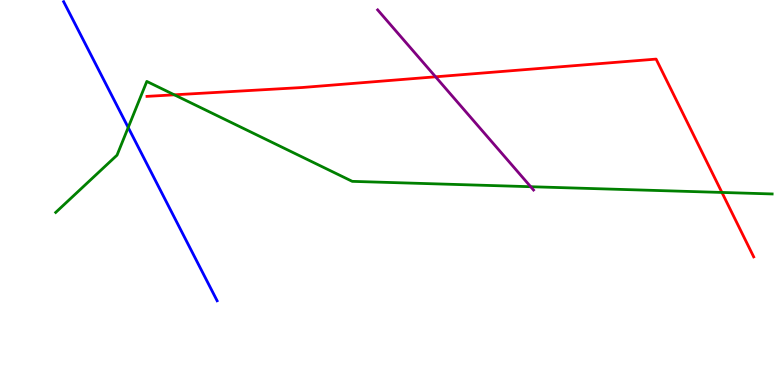[{'lines': ['blue', 'red'], 'intersections': []}, {'lines': ['green', 'red'], 'intersections': [{'x': 2.25, 'y': 7.54}, {'x': 9.31, 'y': 5.0}]}, {'lines': ['purple', 'red'], 'intersections': [{'x': 5.62, 'y': 8.01}]}, {'lines': ['blue', 'green'], 'intersections': [{'x': 1.65, 'y': 6.69}]}, {'lines': ['blue', 'purple'], 'intersections': []}, {'lines': ['green', 'purple'], 'intersections': [{'x': 6.85, 'y': 5.15}]}]